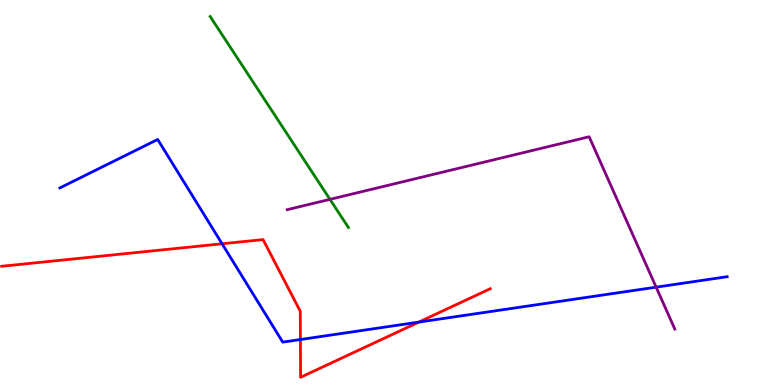[{'lines': ['blue', 'red'], 'intersections': [{'x': 2.87, 'y': 3.67}, {'x': 3.88, 'y': 1.18}, {'x': 5.4, 'y': 1.63}]}, {'lines': ['green', 'red'], 'intersections': []}, {'lines': ['purple', 'red'], 'intersections': []}, {'lines': ['blue', 'green'], 'intersections': []}, {'lines': ['blue', 'purple'], 'intersections': [{'x': 8.47, 'y': 2.54}]}, {'lines': ['green', 'purple'], 'intersections': [{'x': 4.26, 'y': 4.82}]}]